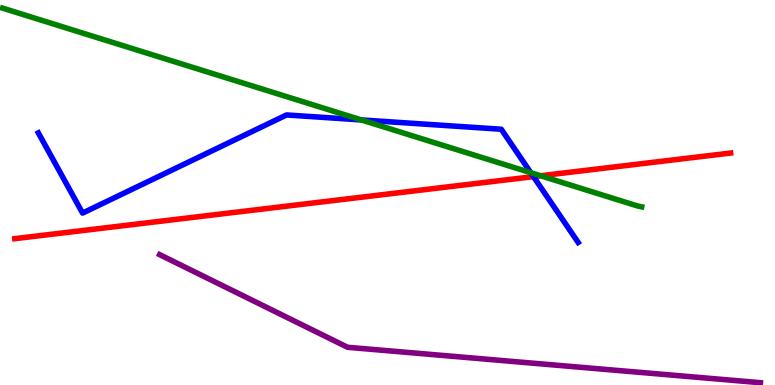[{'lines': ['blue', 'red'], 'intersections': [{'x': 6.88, 'y': 5.41}]}, {'lines': ['green', 'red'], 'intersections': [{'x': 6.98, 'y': 5.43}]}, {'lines': ['purple', 'red'], 'intersections': []}, {'lines': ['blue', 'green'], 'intersections': [{'x': 4.66, 'y': 6.88}, {'x': 6.85, 'y': 5.51}]}, {'lines': ['blue', 'purple'], 'intersections': []}, {'lines': ['green', 'purple'], 'intersections': []}]